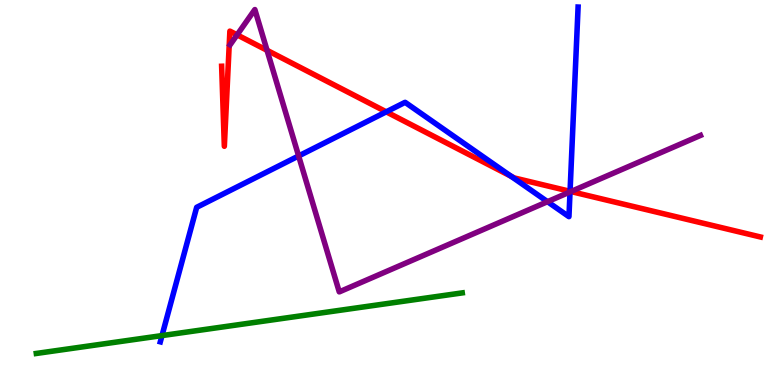[{'lines': ['blue', 'red'], 'intersections': [{'x': 4.98, 'y': 7.1}, {'x': 6.59, 'y': 5.42}, {'x': 7.36, 'y': 5.03}]}, {'lines': ['green', 'red'], 'intersections': []}, {'lines': ['purple', 'red'], 'intersections': [{'x': 3.06, 'y': 9.09}, {'x': 3.45, 'y': 8.69}, {'x': 7.37, 'y': 5.03}]}, {'lines': ['blue', 'green'], 'intersections': [{'x': 2.09, 'y': 1.28}]}, {'lines': ['blue', 'purple'], 'intersections': [{'x': 3.85, 'y': 5.95}, {'x': 7.06, 'y': 4.76}, {'x': 7.36, 'y': 5.01}]}, {'lines': ['green', 'purple'], 'intersections': []}]